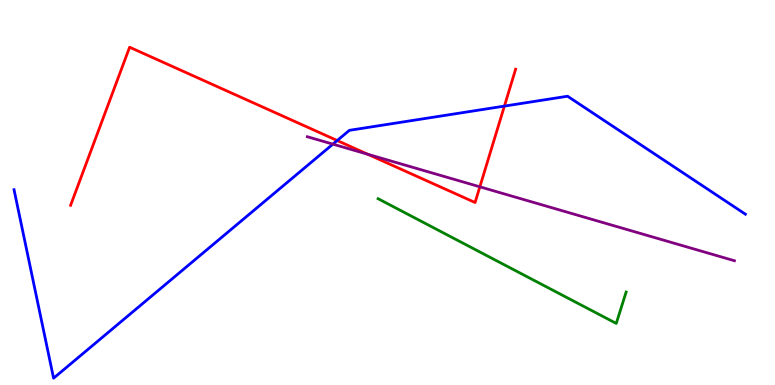[{'lines': ['blue', 'red'], 'intersections': [{'x': 4.35, 'y': 6.35}, {'x': 6.51, 'y': 7.24}]}, {'lines': ['green', 'red'], 'intersections': []}, {'lines': ['purple', 'red'], 'intersections': [{'x': 4.75, 'y': 5.99}, {'x': 6.19, 'y': 5.15}]}, {'lines': ['blue', 'green'], 'intersections': []}, {'lines': ['blue', 'purple'], 'intersections': [{'x': 4.3, 'y': 6.26}]}, {'lines': ['green', 'purple'], 'intersections': []}]